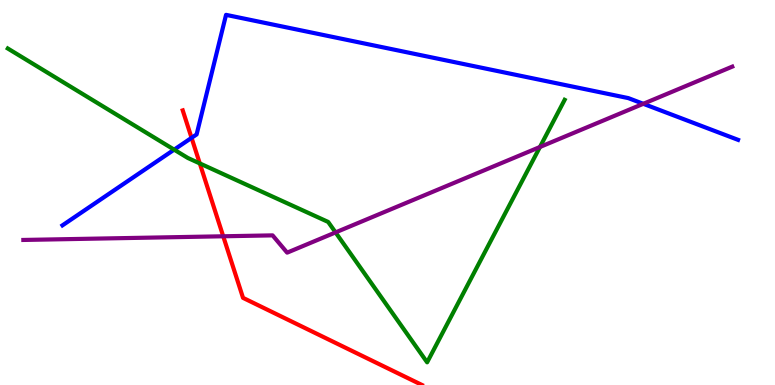[{'lines': ['blue', 'red'], 'intersections': [{'x': 2.47, 'y': 6.42}]}, {'lines': ['green', 'red'], 'intersections': [{'x': 2.58, 'y': 5.76}]}, {'lines': ['purple', 'red'], 'intersections': [{'x': 2.88, 'y': 3.86}]}, {'lines': ['blue', 'green'], 'intersections': [{'x': 2.25, 'y': 6.11}]}, {'lines': ['blue', 'purple'], 'intersections': [{'x': 8.3, 'y': 7.3}]}, {'lines': ['green', 'purple'], 'intersections': [{'x': 4.33, 'y': 3.96}, {'x': 6.97, 'y': 6.18}]}]